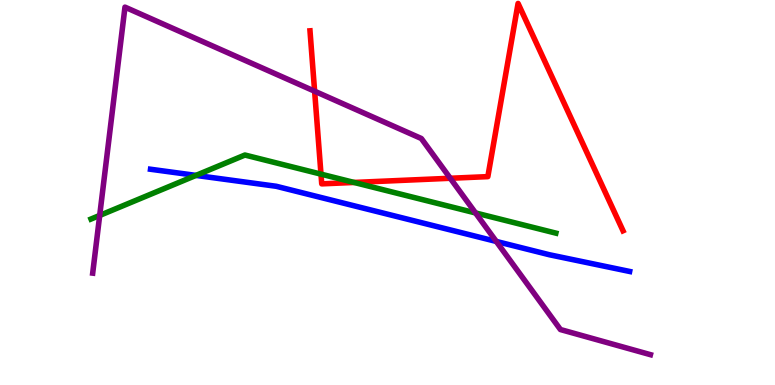[{'lines': ['blue', 'red'], 'intersections': []}, {'lines': ['green', 'red'], 'intersections': [{'x': 4.14, 'y': 5.48}, {'x': 4.57, 'y': 5.26}]}, {'lines': ['purple', 'red'], 'intersections': [{'x': 4.06, 'y': 7.63}, {'x': 5.81, 'y': 5.37}]}, {'lines': ['blue', 'green'], 'intersections': [{'x': 2.53, 'y': 5.44}]}, {'lines': ['blue', 'purple'], 'intersections': [{'x': 6.4, 'y': 3.73}]}, {'lines': ['green', 'purple'], 'intersections': [{'x': 1.29, 'y': 4.4}, {'x': 6.14, 'y': 4.47}]}]